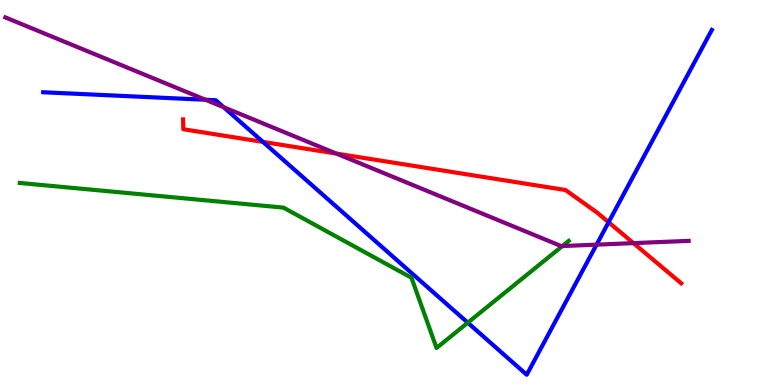[{'lines': ['blue', 'red'], 'intersections': [{'x': 3.39, 'y': 6.31}, {'x': 7.85, 'y': 4.23}]}, {'lines': ['green', 'red'], 'intersections': []}, {'lines': ['purple', 'red'], 'intersections': [{'x': 4.34, 'y': 6.01}, {'x': 8.17, 'y': 3.68}]}, {'lines': ['blue', 'green'], 'intersections': [{'x': 6.04, 'y': 1.62}]}, {'lines': ['blue', 'purple'], 'intersections': [{'x': 2.65, 'y': 7.41}, {'x': 2.89, 'y': 7.21}, {'x': 7.7, 'y': 3.65}]}, {'lines': ['green', 'purple'], 'intersections': [{'x': 7.26, 'y': 3.61}]}]